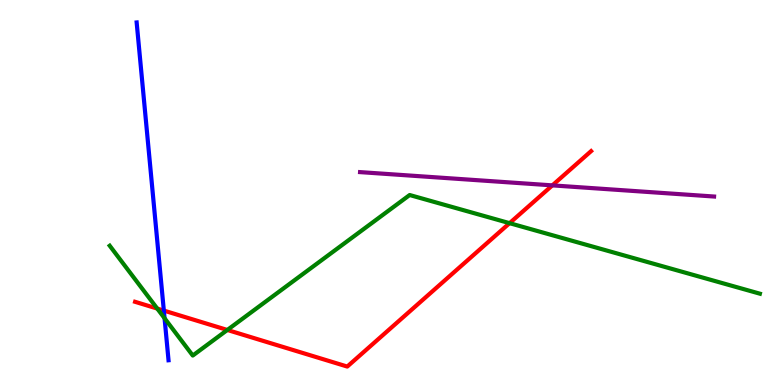[{'lines': ['blue', 'red'], 'intersections': [{'x': 2.11, 'y': 1.93}]}, {'lines': ['green', 'red'], 'intersections': [{'x': 2.03, 'y': 1.99}, {'x': 2.93, 'y': 1.43}, {'x': 6.58, 'y': 4.2}]}, {'lines': ['purple', 'red'], 'intersections': [{'x': 7.13, 'y': 5.19}]}, {'lines': ['blue', 'green'], 'intersections': [{'x': 2.12, 'y': 1.73}]}, {'lines': ['blue', 'purple'], 'intersections': []}, {'lines': ['green', 'purple'], 'intersections': []}]